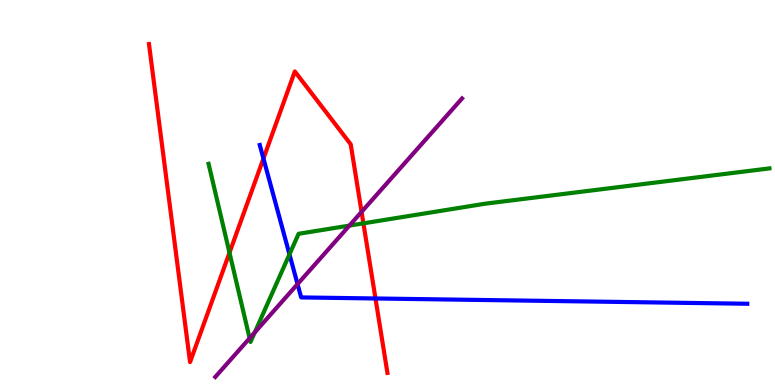[{'lines': ['blue', 'red'], 'intersections': [{'x': 3.4, 'y': 5.88}, {'x': 4.84, 'y': 2.25}]}, {'lines': ['green', 'red'], 'intersections': [{'x': 2.96, 'y': 3.44}, {'x': 4.69, 'y': 4.2}]}, {'lines': ['purple', 'red'], 'intersections': [{'x': 4.67, 'y': 4.5}]}, {'lines': ['blue', 'green'], 'intersections': [{'x': 3.74, 'y': 3.39}]}, {'lines': ['blue', 'purple'], 'intersections': [{'x': 3.84, 'y': 2.62}]}, {'lines': ['green', 'purple'], 'intersections': [{'x': 3.22, 'y': 1.21}, {'x': 3.29, 'y': 1.37}, {'x': 4.51, 'y': 4.14}]}]